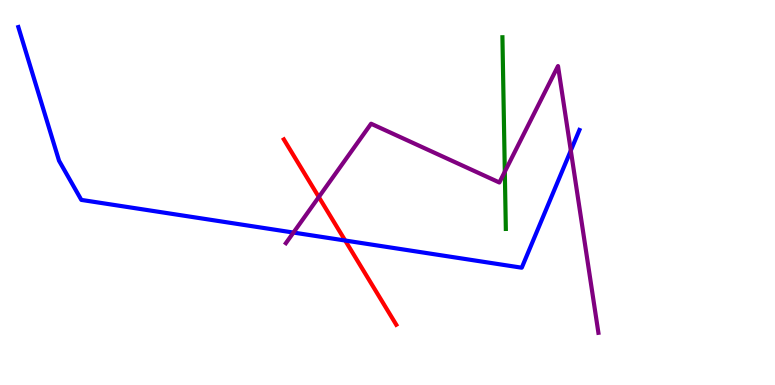[{'lines': ['blue', 'red'], 'intersections': [{'x': 4.45, 'y': 3.75}]}, {'lines': ['green', 'red'], 'intersections': []}, {'lines': ['purple', 'red'], 'intersections': [{'x': 4.11, 'y': 4.88}]}, {'lines': ['blue', 'green'], 'intersections': []}, {'lines': ['blue', 'purple'], 'intersections': [{'x': 3.79, 'y': 3.96}, {'x': 7.37, 'y': 6.09}]}, {'lines': ['green', 'purple'], 'intersections': [{'x': 6.51, 'y': 5.54}]}]